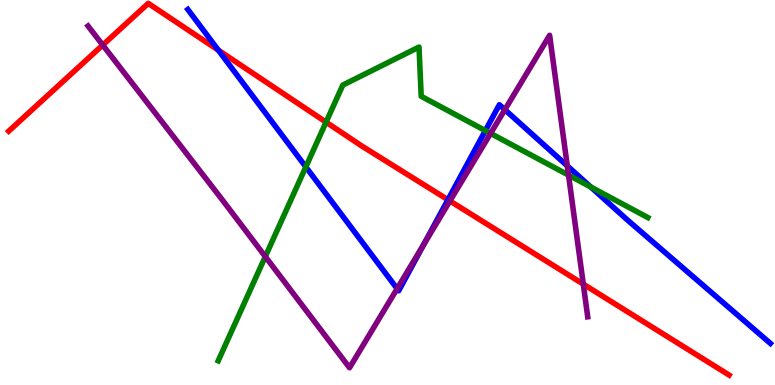[{'lines': ['blue', 'red'], 'intersections': [{'x': 2.82, 'y': 8.7}, {'x': 5.78, 'y': 4.81}]}, {'lines': ['green', 'red'], 'intersections': [{'x': 4.21, 'y': 6.83}]}, {'lines': ['purple', 'red'], 'intersections': [{'x': 1.33, 'y': 8.83}, {'x': 5.81, 'y': 4.78}, {'x': 7.53, 'y': 2.62}]}, {'lines': ['blue', 'green'], 'intersections': [{'x': 3.95, 'y': 5.66}, {'x': 6.26, 'y': 6.61}, {'x': 7.62, 'y': 5.14}]}, {'lines': ['blue', 'purple'], 'intersections': [{'x': 5.12, 'y': 2.5}, {'x': 5.47, 'y': 3.66}, {'x': 6.51, 'y': 7.15}, {'x': 7.32, 'y': 5.69}]}, {'lines': ['green', 'purple'], 'intersections': [{'x': 3.42, 'y': 3.34}, {'x': 6.33, 'y': 6.53}, {'x': 7.34, 'y': 5.45}]}]